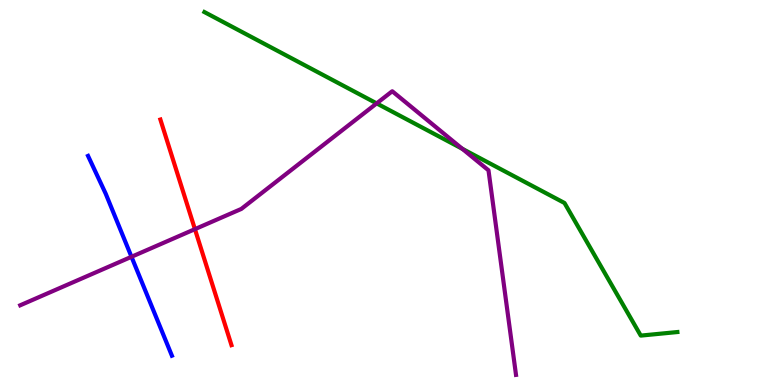[{'lines': ['blue', 'red'], 'intersections': []}, {'lines': ['green', 'red'], 'intersections': []}, {'lines': ['purple', 'red'], 'intersections': [{'x': 2.52, 'y': 4.05}]}, {'lines': ['blue', 'green'], 'intersections': []}, {'lines': ['blue', 'purple'], 'intersections': [{'x': 1.7, 'y': 3.33}]}, {'lines': ['green', 'purple'], 'intersections': [{'x': 4.86, 'y': 7.31}, {'x': 5.97, 'y': 6.14}]}]